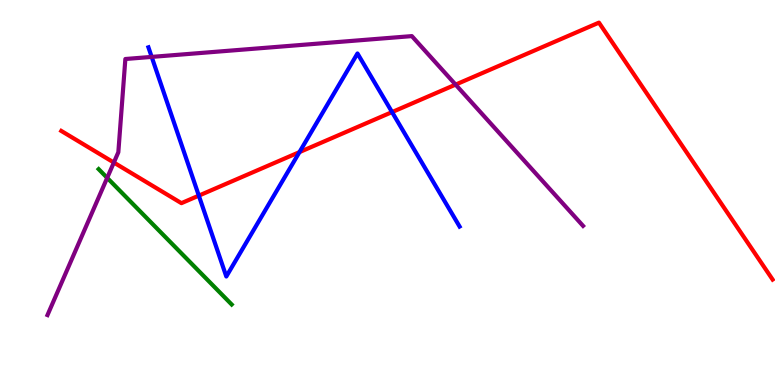[{'lines': ['blue', 'red'], 'intersections': [{'x': 2.57, 'y': 4.92}, {'x': 3.86, 'y': 6.05}, {'x': 5.06, 'y': 7.09}]}, {'lines': ['green', 'red'], 'intersections': []}, {'lines': ['purple', 'red'], 'intersections': [{'x': 1.47, 'y': 5.78}, {'x': 5.88, 'y': 7.8}]}, {'lines': ['blue', 'green'], 'intersections': []}, {'lines': ['blue', 'purple'], 'intersections': [{'x': 1.96, 'y': 8.52}]}, {'lines': ['green', 'purple'], 'intersections': [{'x': 1.38, 'y': 5.38}]}]